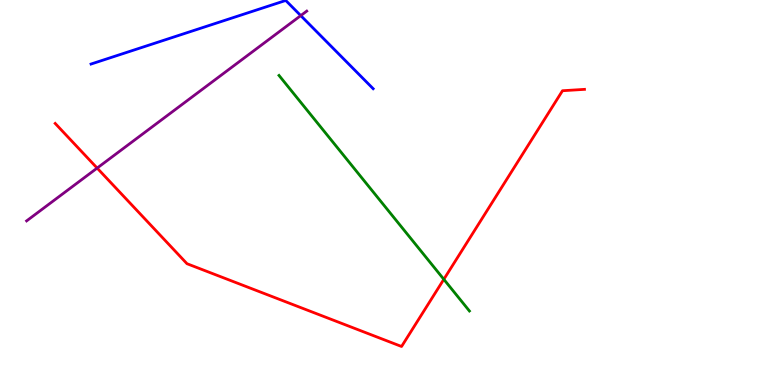[{'lines': ['blue', 'red'], 'intersections': []}, {'lines': ['green', 'red'], 'intersections': [{'x': 5.73, 'y': 2.74}]}, {'lines': ['purple', 'red'], 'intersections': [{'x': 1.25, 'y': 5.63}]}, {'lines': ['blue', 'green'], 'intersections': []}, {'lines': ['blue', 'purple'], 'intersections': [{'x': 3.88, 'y': 9.59}]}, {'lines': ['green', 'purple'], 'intersections': []}]